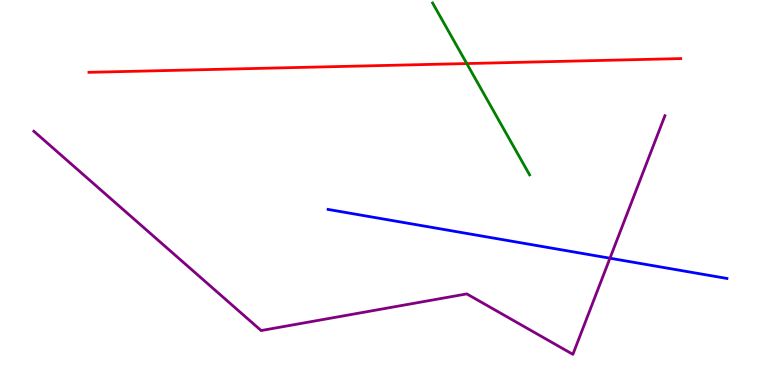[{'lines': ['blue', 'red'], 'intersections': []}, {'lines': ['green', 'red'], 'intersections': [{'x': 6.02, 'y': 8.35}]}, {'lines': ['purple', 'red'], 'intersections': []}, {'lines': ['blue', 'green'], 'intersections': []}, {'lines': ['blue', 'purple'], 'intersections': [{'x': 7.87, 'y': 3.29}]}, {'lines': ['green', 'purple'], 'intersections': []}]